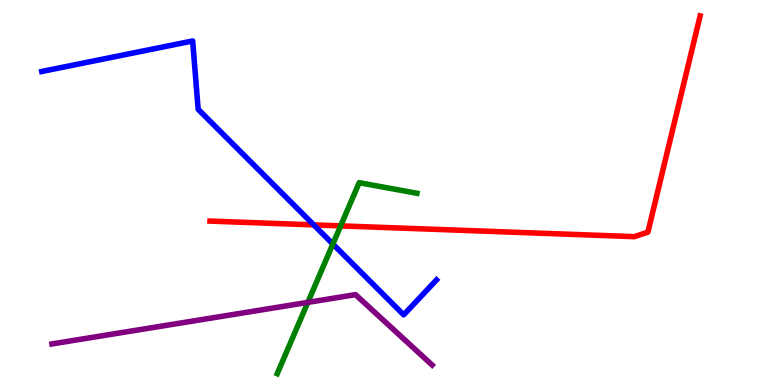[{'lines': ['blue', 'red'], 'intersections': [{'x': 4.05, 'y': 4.16}]}, {'lines': ['green', 'red'], 'intersections': [{'x': 4.4, 'y': 4.13}]}, {'lines': ['purple', 'red'], 'intersections': []}, {'lines': ['blue', 'green'], 'intersections': [{'x': 4.3, 'y': 3.66}]}, {'lines': ['blue', 'purple'], 'intersections': []}, {'lines': ['green', 'purple'], 'intersections': [{'x': 3.97, 'y': 2.15}]}]